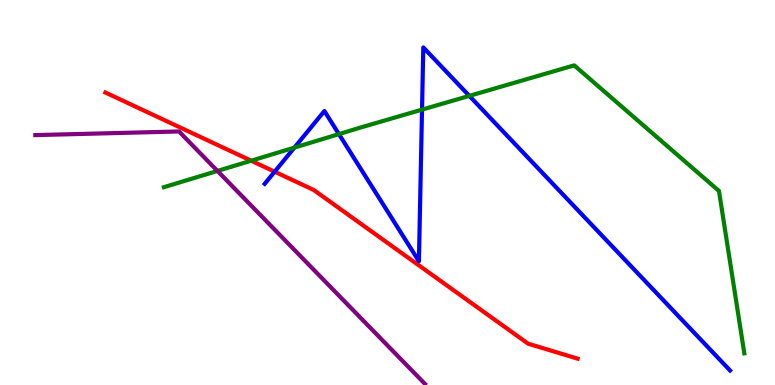[{'lines': ['blue', 'red'], 'intersections': [{'x': 3.54, 'y': 5.54}]}, {'lines': ['green', 'red'], 'intersections': [{'x': 3.24, 'y': 5.83}]}, {'lines': ['purple', 'red'], 'intersections': []}, {'lines': ['blue', 'green'], 'intersections': [{'x': 3.8, 'y': 6.17}, {'x': 4.37, 'y': 6.52}, {'x': 5.45, 'y': 7.15}, {'x': 6.06, 'y': 7.51}]}, {'lines': ['blue', 'purple'], 'intersections': []}, {'lines': ['green', 'purple'], 'intersections': [{'x': 2.81, 'y': 5.56}]}]